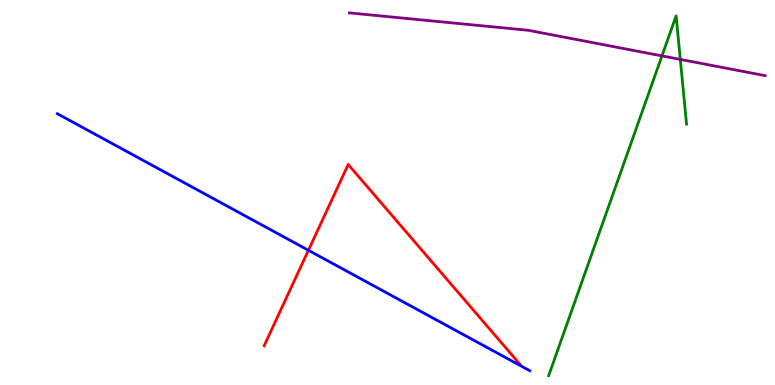[{'lines': ['blue', 'red'], 'intersections': [{'x': 3.98, 'y': 3.5}]}, {'lines': ['green', 'red'], 'intersections': []}, {'lines': ['purple', 'red'], 'intersections': []}, {'lines': ['blue', 'green'], 'intersections': []}, {'lines': ['blue', 'purple'], 'intersections': []}, {'lines': ['green', 'purple'], 'intersections': [{'x': 8.54, 'y': 8.55}, {'x': 8.78, 'y': 8.46}]}]